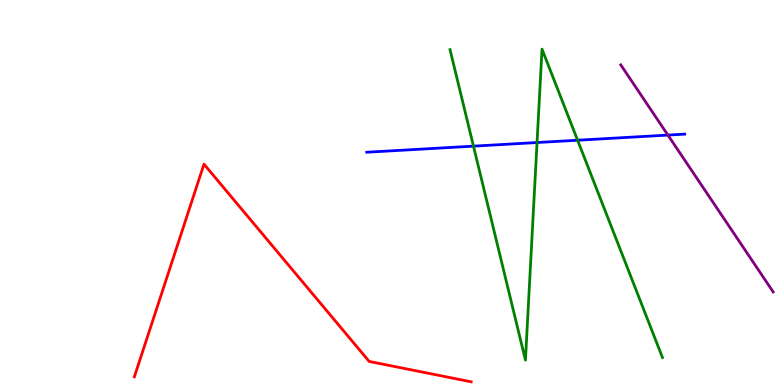[{'lines': ['blue', 'red'], 'intersections': []}, {'lines': ['green', 'red'], 'intersections': []}, {'lines': ['purple', 'red'], 'intersections': []}, {'lines': ['blue', 'green'], 'intersections': [{'x': 6.11, 'y': 6.2}, {'x': 6.93, 'y': 6.3}, {'x': 7.45, 'y': 6.36}]}, {'lines': ['blue', 'purple'], 'intersections': [{'x': 8.62, 'y': 6.49}]}, {'lines': ['green', 'purple'], 'intersections': []}]